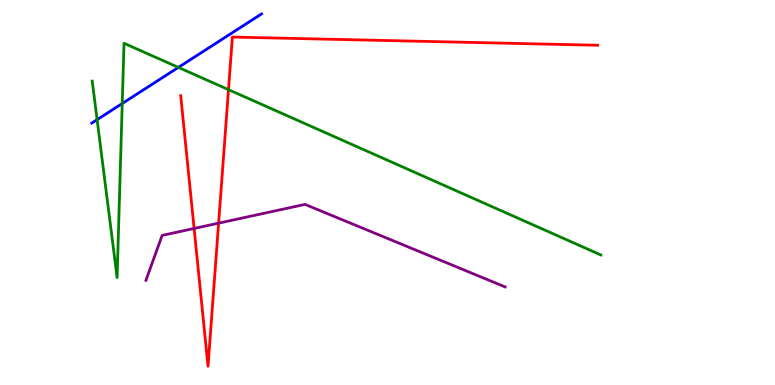[{'lines': ['blue', 'red'], 'intersections': []}, {'lines': ['green', 'red'], 'intersections': [{'x': 2.95, 'y': 7.67}]}, {'lines': ['purple', 'red'], 'intersections': [{'x': 2.5, 'y': 4.07}, {'x': 2.82, 'y': 4.2}]}, {'lines': ['blue', 'green'], 'intersections': [{'x': 1.25, 'y': 6.89}, {'x': 1.58, 'y': 7.31}, {'x': 2.3, 'y': 8.25}]}, {'lines': ['blue', 'purple'], 'intersections': []}, {'lines': ['green', 'purple'], 'intersections': []}]